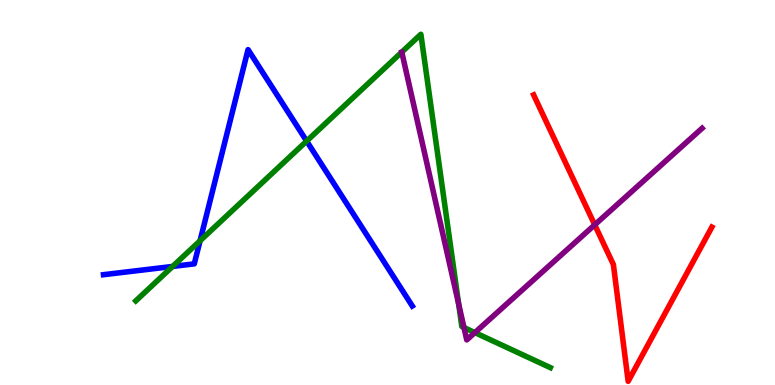[{'lines': ['blue', 'red'], 'intersections': []}, {'lines': ['green', 'red'], 'intersections': []}, {'lines': ['purple', 'red'], 'intersections': [{'x': 7.67, 'y': 4.16}]}, {'lines': ['blue', 'green'], 'intersections': [{'x': 2.23, 'y': 3.08}, {'x': 2.58, 'y': 3.75}, {'x': 3.96, 'y': 6.34}]}, {'lines': ['blue', 'purple'], 'intersections': []}, {'lines': ['green', 'purple'], 'intersections': [{'x': 5.92, 'y': 2.1}, {'x': 5.99, 'y': 1.49}, {'x': 6.13, 'y': 1.36}]}]